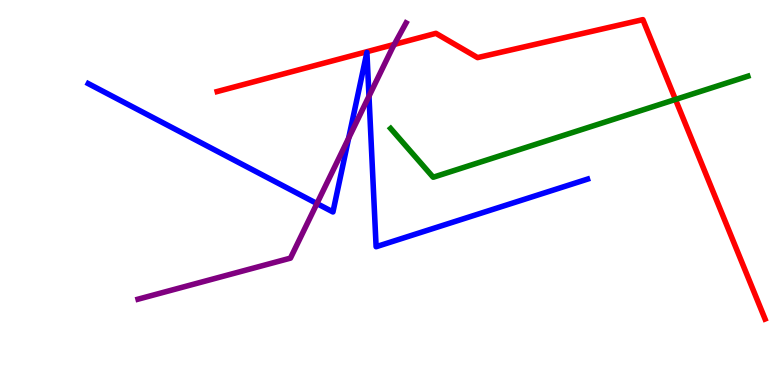[{'lines': ['blue', 'red'], 'intersections': []}, {'lines': ['green', 'red'], 'intersections': [{'x': 8.72, 'y': 7.42}]}, {'lines': ['purple', 'red'], 'intersections': [{'x': 5.09, 'y': 8.85}]}, {'lines': ['blue', 'green'], 'intersections': []}, {'lines': ['blue', 'purple'], 'intersections': [{'x': 4.09, 'y': 4.71}, {'x': 4.5, 'y': 6.41}, {'x': 4.76, 'y': 7.5}]}, {'lines': ['green', 'purple'], 'intersections': []}]